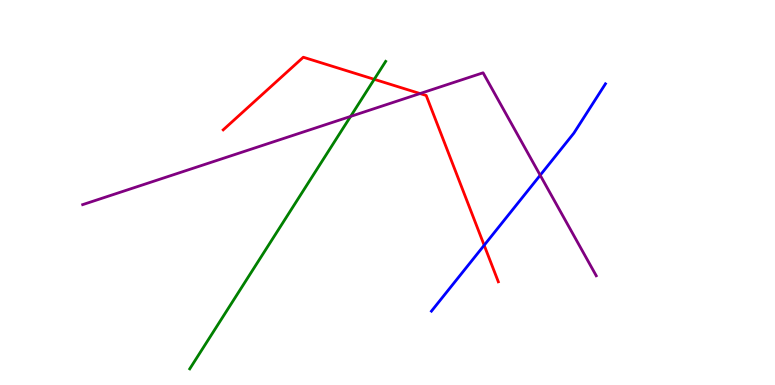[{'lines': ['blue', 'red'], 'intersections': [{'x': 6.25, 'y': 3.63}]}, {'lines': ['green', 'red'], 'intersections': [{'x': 4.83, 'y': 7.94}]}, {'lines': ['purple', 'red'], 'intersections': [{'x': 5.42, 'y': 7.57}]}, {'lines': ['blue', 'green'], 'intersections': []}, {'lines': ['blue', 'purple'], 'intersections': [{'x': 6.97, 'y': 5.45}]}, {'lines': ['green', 'purple'], 'intersections': [{'x': 4.52, 'y': 6.98}]}]